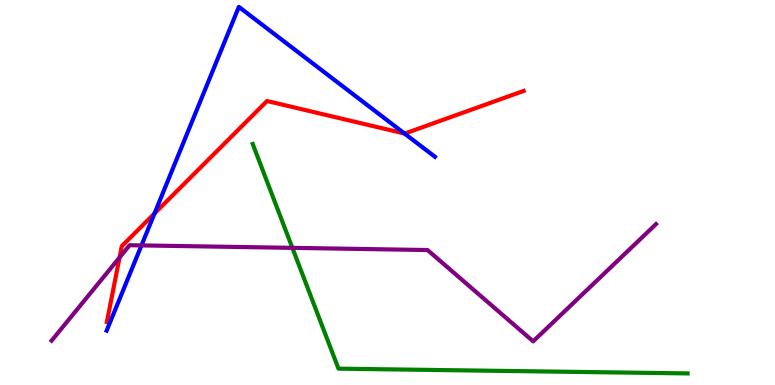[{'lines': ['blue', 'red'], 'intersections': [{'x': 1.99, 'y': 4.46}, {'x': 5.22, 'y': 6.53}]}, {'lines': ['green', 'red'], 'intersections': []}, {'lines': ['purple', 'red'], 'intersections': [{'x': 1.54, 'y': 3.31}]}, {'lines': ['blue', 'green'], 'intersections': []}, {'lines': ['blue', 'purple'], 'intersections': [{'x': 1.83, 'y': 3.63}]}, {'lines': ['green', 'purple'], 'intersections': [{'x': 3.77, 'y': 3.56}]}]